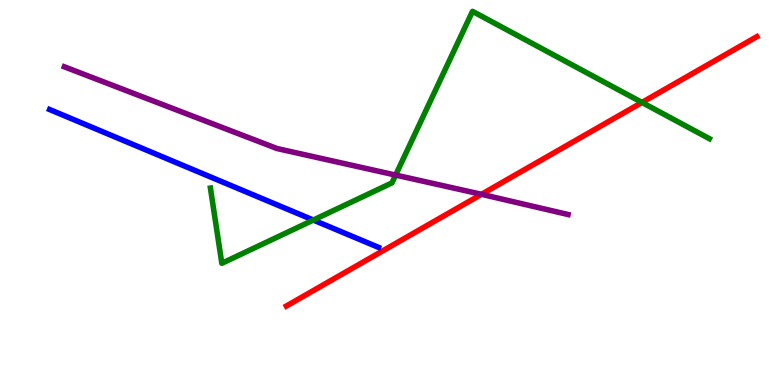[{'lines': ['blue', 'red'], 'intersections': []}, {'lines': ['green', 'red'], 'intersections': [{'x': 8.28, 'y': 7.34}]}, {'lines': ['purple', 'red'], 'intersections': [{'x': 6.21, 'y': 4.95}]}, {'lines': ['blue', 'green'], 'intersections': [{'x': 4.04, 'y': 4.28}]}, {'lines': ['blue', 'purple'], 'intersections': []}, {'lines': ['green', 'purple'], 'intersections': [{'x': 5.1, 'y': 5.45}]}]